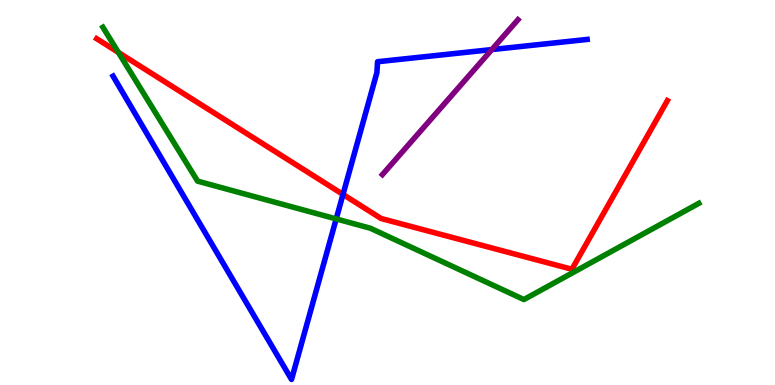[{'lines': ['blue', 'red'], 'intersections': [{'x': 4.43, 'y': 4.95}]}, {'lines': ['green', 'red'], 'intersections': [{'x': 1.53, 'y': 8.64}]}, {'lines': ['purple', 'red'], 'intersections': []}, {'lines': ['blue', 'green'], 'intersections': [{'x': 4.34, 'y': 4.31}]}, {'lines': ['blue', 'purple'], 'intersections': [{'x': 6.35, 'y': 8.71}]}, {'lines': ['green', 'purple'], 'intersections': []}]